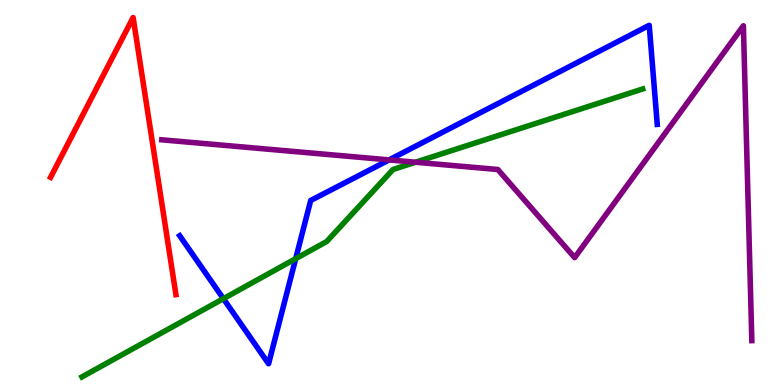[{'lines': ['blue', 'red'], 'intersections': []}, {'lines': ['green', 'red'], 'intersections': []}, {'lines': ['purple', 'red'], 'intersections': []}, {'lines': ['blue', 'green'], 'intersections': [{'x': 2.88, 'y': 2.24}, {'x': 3.82, 'y': 3.28}]}, {'lines': ['blue', 'purple'], 'intersections': [{'x': 5.02, 'y': 5.85}]}, {'lines': ['green', 'purple'], 'intersections': [{'x': 5.36, 'y': 5.79}]}]